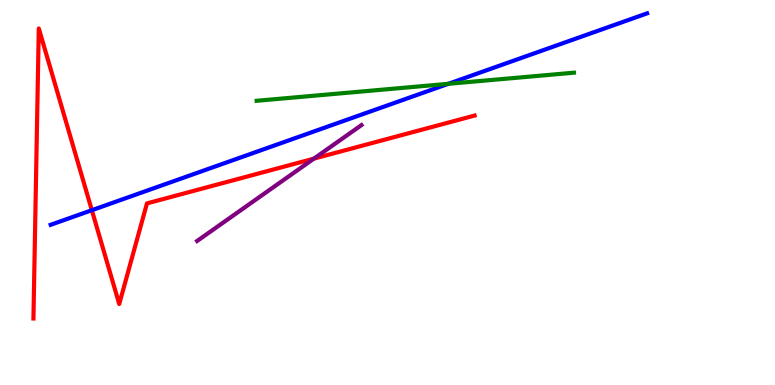[{'lines': ['blue', 'red'], 'intersections': [{'x': 1.19, 'y': 4.54}]}, {'lines': ['green', 'red'], 'intersections': []}, {'lines': ['purple', 'red'], 'intersections': [{'x': 4.05, 'y': 5.88}]}, {'lines': ['blue', 'green'], 'intersections': [{'x': 5.79, 'y': 7.82}]}, {'lines': ['blue', 'purple'], 'intersections': []}, {'lines': ['green', 'purple'], 'intersections': []}]